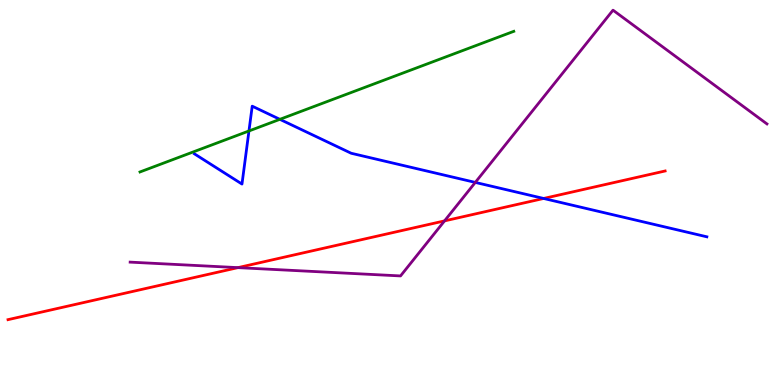[{'lines': ['blue', 'red'], 'intersections': [{'x': 7.01, 'y': 4.85}]}, {'lines': ['green', 'red'], 'intersections': []}, {'lines': ['purple', 'red'], 'intersections': [{'x': 3.07, 'y': 3.05}, {'x': 5.74, 'y': 4.26}]}, {'lines': ['blue', 'green'], 'intersections': [{'x': 3.21, 'y': 6.6}, {'x': 3.61, 'y': 6.9}]}, {'lines': ['blue', 'purple'], 'intersections': [{'x': 6.13, 'y': 5.26}]}, {'lines': ['green', 'purple'], 'intersections': []}]